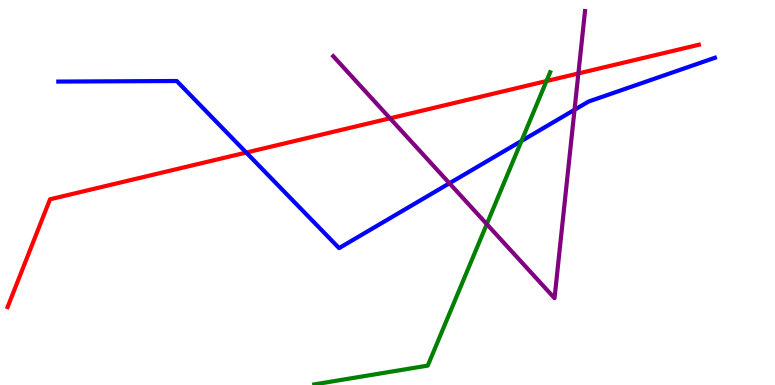[{'lines': ['blue', 'red'], 'intersections': [{'x': 3.18, 'y': 6.04}]}, {'lines': ['green', 'red'], 'intersections': [{'x': 7.05, 'y': 7.9}]}, {'lines': ['purple', 'red'], 'intersections': [{'x': 5.03, 'y': 6.93}, {'x': 7.46, 'y': 8.09}]}, {'lines': ['blue', 'green'], 'intersections': [{'x': 6.73, 'y': 6.34}]}, {'lines': ['blue', 'purple'], 'intersections': [{'x': 5.8, 'y': 5.24}, {'x': 7.41, 'y': 7.15}]}, {'lines': ['green', 'purple'], 'intersections': [{'x': 6.28, 'y': 4.18}]}]